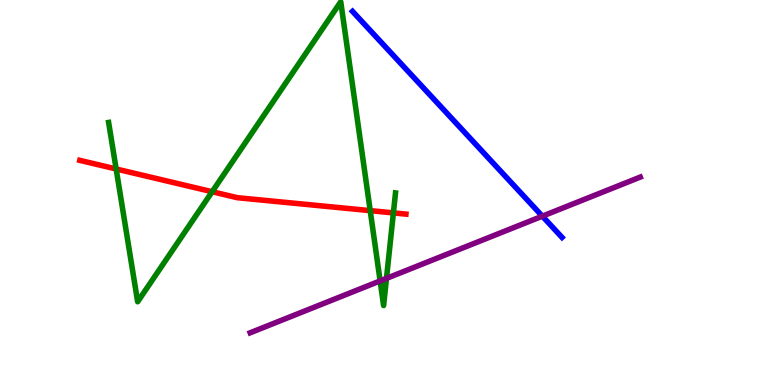[{'lines': ['blue', 'red'], 'intersections': []}, {'lines': ['green', 'red'], 'intersections': [{'x': 1.5, 'y': 5.61}, {'x': 2.74, 'y': 5.02}, {'x': 4.78, 'y': 4.53}, {'x': 5.08, 'y': 4.47}]}, {'lines': ['purple', 'red'], 'intersections': []}, {'lines': ['blue', 'green'], 'intersections': []}, {'lines': ['blue', 'purple'], 'intersections': [{'x': 7.0, 'y': 4.39}]}, {'lines': ['green', 'purple'], 'intersections': [{'x': 4.9, 'y': 2.7}, {'x': 4.99, 'y': 2.77}]}]